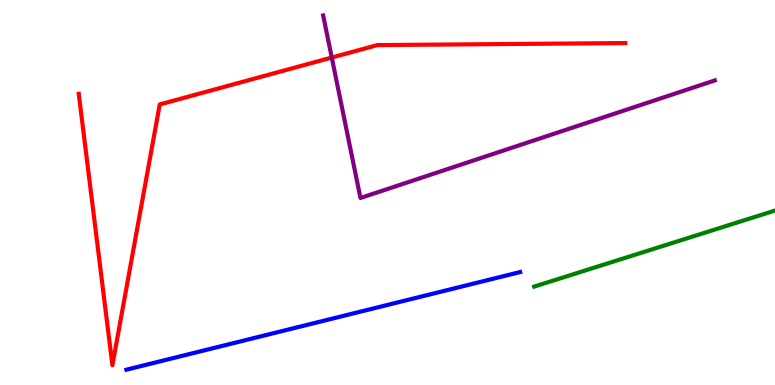[{'lines': ['blue', 'red'], 'intersections': []}, {'lines': ['green', 'red'], 'intersections': []}, {'lines': ['purple', 'red'], 'intersections': [{'x': 4.28, 'y': 8.51}]}, {'lines': ['blue', 'green'], 'intersections': []}, {'lines': ['blue', 'purple'], 'intersections': []}, {'lines': ['green', 'purple'], 'intersections': []}]